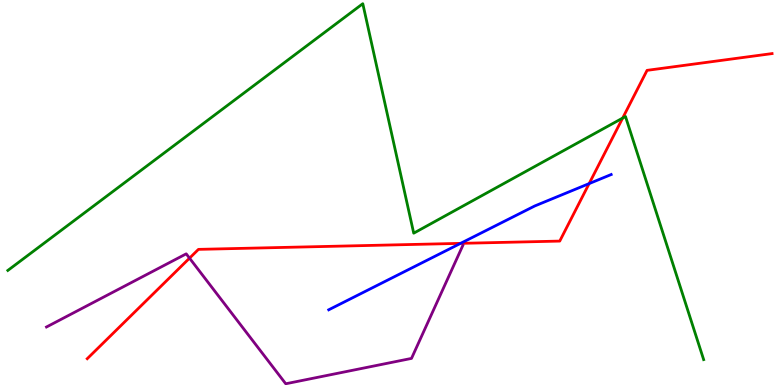[{'lines': ['blue', 'red'], 'intersections': [{'x': 5.94, 'y': 3.68}, {'x': 7.6, 'y': 5.23}]}, {'lines': ['green', 'red'], 'intersections': [{'x': 8.03, 'y': 6.93}]}, {'lines': ['purple', 'red'], 'intersections': [{'x': 2.45, 'y': 3.29}]}, {'lines': ['blue', 'green'], 'intersections': []}, {'lines': ['blue', 'purple'], 'intersections': []}, {'lines': ['green', 'purple'], 'intersections': []}]